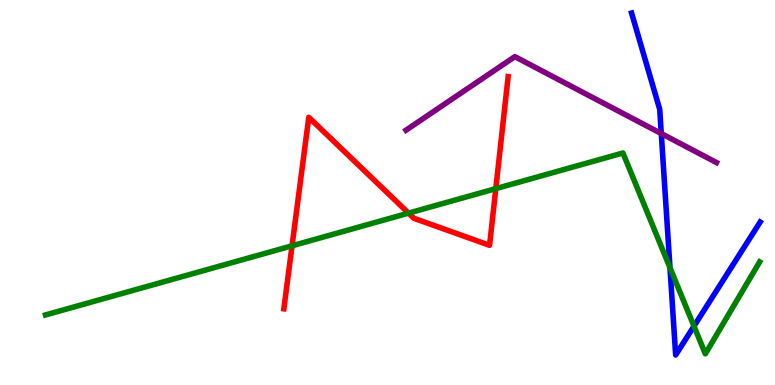[{'lines': ['blue', 'red'], 'intersections': []}, {'lines': ['green', 'red'], 'intersections': [{'x': 3.77, 'y': 3.62}, {'x': 5.27, 'y': 4.46}, {'x': 6.4, 'y': 5.1}]}, {'lines': ['purple', 'red'], 'intersections': []}, {'lines': ['blue', 'green'], 'intersections': [{'x': 8.64, 'y': 3.05}, {'x': 8.95, 'y': 1.53}]}, {'lines': ['blue', 'purple'], 'intersections': [{'x': 8.53, 'y': 6.53}]}, {'lines': ['green', 'purple'], 'intersections': []}]